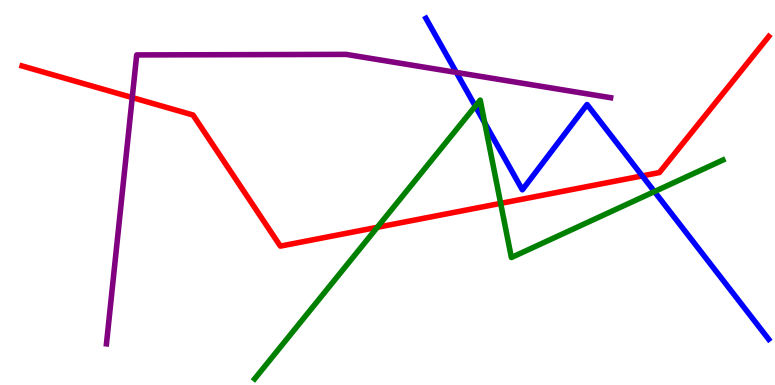[{'lines': ['blue', 'red'], 'intersections': [{'x': 8.29, 'y': 5.43}]}, {'lines': ['green', 'red'], 'intersections': [{'x': 4.87, 'y': 4.1}, {'x': 6.46, 'y': 4.72}]}, {'lines': ['purple', 'red'], 'intersections': [{'x': 1.71, 'y': 7.47}]}, {'lines': ['blue', 'green'], 'intersections': [{'x': 6.13, 'y': 7.24}, {'x': 6.25, 'y': 6.81}, {'x': 8.44, 'y': 5.02}]}, {'lines': ['blue', 'purple'], 'intersections': [{'x': 5.89, 'y': 8.12}]}, {'lines': ['green', 'purple'], 'intersections': []}]